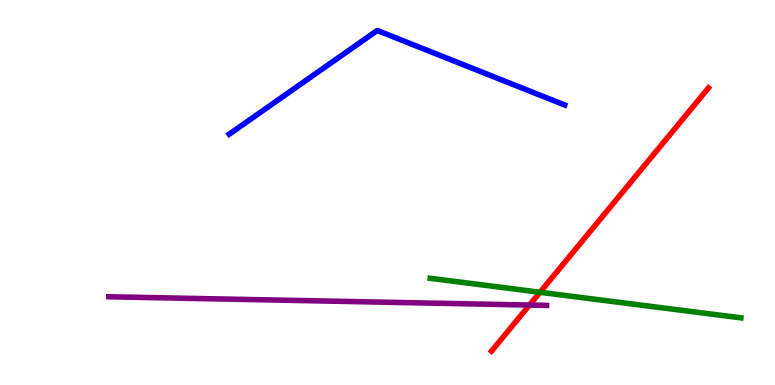[{'lines': ['blue', 'red'], 'intersections': []}, {'lines': ['green', 'red'], 'intersections': [{'x': 6.97, 'y': 2.41}]}, {'lines': ['purple', 'red'], 'intersections': [{'x': 6.83, 'y': 2.08}]}, {'lines': ['blue', 'green'], 'intersections': []}, {'lines': ['blue', 'purple'], 'intersections': []}, {'lines': ['green', 'purple'], 'intersections': []}]